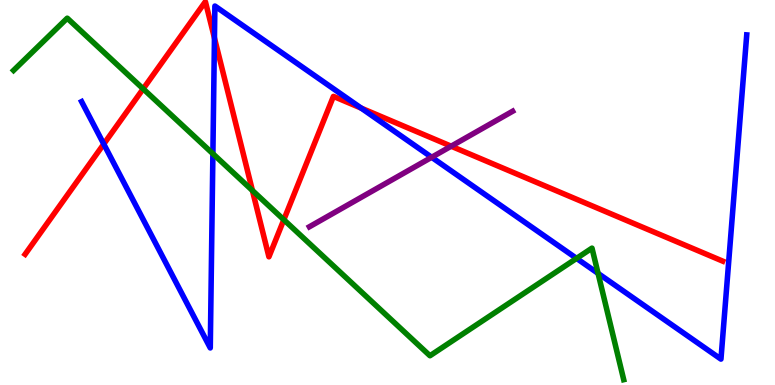[{'lines': ['blue', 'red'], 'intersections': [{'x': 1.34, 'y': 6.26}, {'x': 2.77, 'y': 9.01}, {'x': 4.66, 'y': 7.19}]}, {'lines': ['green', 'red'], 'intersections': [{'x': 1.85, 'y': 7.69}, {'x': 3.26, 'y': 5.05}, {'x': 3.66, 'y': 4.29}]}, {'lines': ['purple', 'red'], 'intersections': [{'x': 5.82, 'y': 6.2}]}, {'lines': ['blue', 'green'], 'intersections': [{'x': 2.75, 'y': 6.01}, {'x': 7.44, 'y': 3.29}, {'x': 7.72, 'y': 2.9}]}, {'lines': ['blue', 'purple'], 'intersections': [{'x': 5.57, 'y': 5.91}]}, {'lines': ['green', 'purple'], 'intersections': []}]